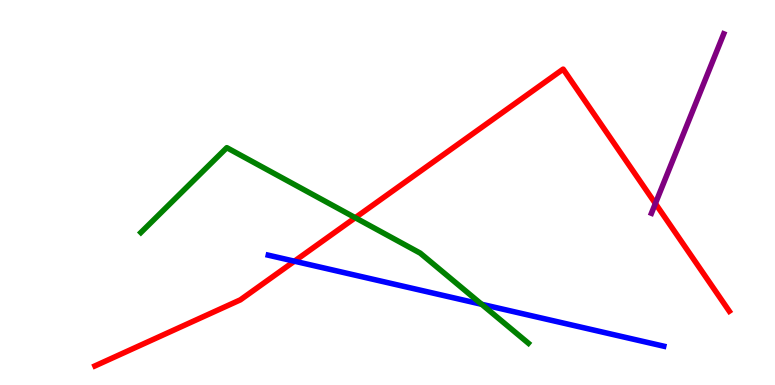[{'lines': ['blue', 'red'], 'intersections': [{'x': 3.8, 'y': 3.22}]}, {'lines': ['green', 'red'], 'intersections': [{'x': 4.58, 'y': 4.34}]}, {'lines': ['purple', 'red'], 'intersections': [{'x': 8.46, 'y': 4.71}]}, {'lines': ['blue', 'green'], 'intersections': [{'x': 6.21, 'y': 2.1}]}, {'lines': ['blue', 'purple'], 'intersections': []}, {'lines': ['green', 'purple'], 'intersections': []}]